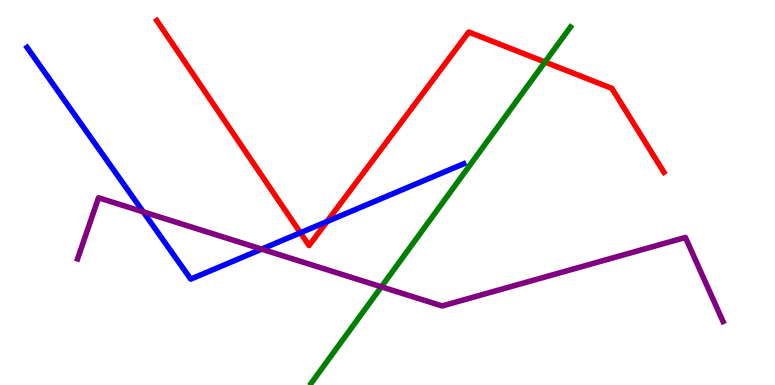[{'lines': ['blue', 'red'], 'intersections': [{'x': 3.88, 'y': 3.95}, {'x': 4.22, 'y': 4.25}]}, {'lines': ['green', 'red'], 'intersections': [{'x': 7.03, 'y': 8.39}]}, {'lines': ['purple', 'red'], 'intersections': []}, {'lines': ['blue', 'green'], 'intersections': []}, {'lines': ['blue', 'purple'], 'intersections': [{'x': 1.85, 'y': 4.5}, {'x': 3.38, 'y': 3.53}]}, {'lines': ['green', 'purple'], 'intersections': [{'x': 4.92, 'y': 2.55}]}]